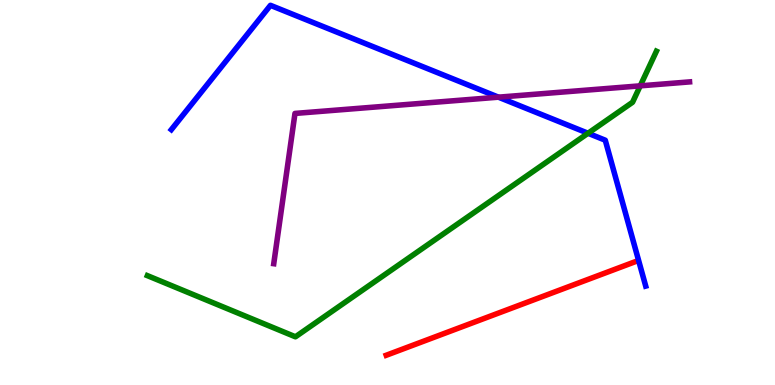[{'lines': ['blue', 'red'], 'intersections': []}, {'lines': ['green', 'red'], 'intersections': []}, {'lines': ['purple', 'red'], 'intersections': []}, {'lines': ['blue', 'green'], 'intersections': [{'x': 7.59, 'y': 6.54}]}, {'lines': ['blue', 'purple'], 'intersections': [{'x': 6.43, 'y': 7.48}]}, {'lines': ['green', 'purple'], 'intersections': [{'x': 8.26, 'y': 7.77}]}]